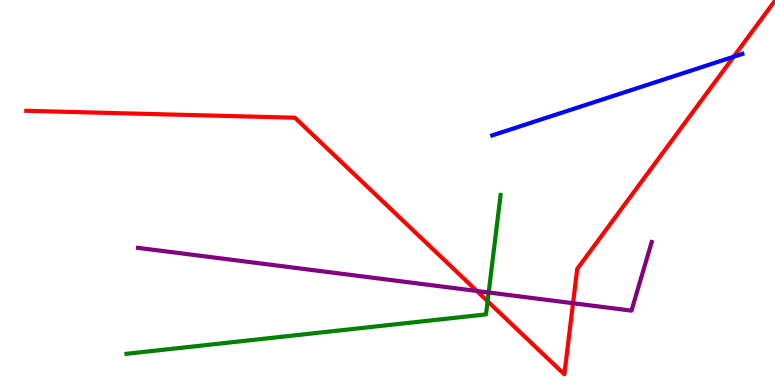[{'lines': ['blue', 'red'], 'intersections': [{'x': 9.47, 'y': 8.53}]}, {'lines': ['green', 'red'], 'intersections': [{'x': 6.29, 'y': 2.18}]}, {'lines': ['purple', 'red'], 'intersections': [{'x': 6.15, 'y': 2.44}, {'x': 7.39, 'y': 2.12}]}, {'lines': ['blue', 'green'], 'intersections': []}, {'lines': ['blue', 'purple'], 'intersections': []}, {'lines': ['green', 'purple'], 'intersections': [{'x': 6.31, 'y': 2.4}]}]